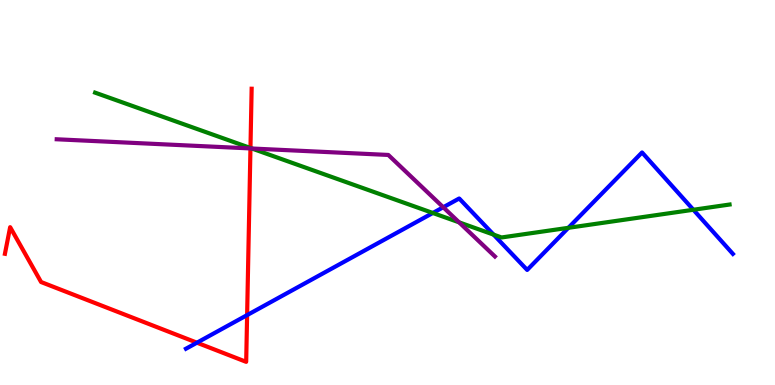[{'lines': ['blue', 'red'], 'intersections': [{'x': 2.54, 'y': 1.1}, {'x': 3.19, 'y': 1.82}]}, {'lines': ['green', 'red'], 'intersections': [{'x': 3.23, 'y': 6.16}]}, {'lines': ['purple', 'red'], 'intersections': [{'x': 3.23, 'y': 6.14}]}, {'lines': ['blue', 'green'], 'intersections': [{'x': 5.58, 'y': 4.47}, {'x': 6.37, 'y': 3.91}, {'x': 7.33, 'y': 4.08}, {'x': 8.95, 'y': 4.55}]}, {'lines': ['blue', 'purple'], 'intersections': [{'x': 5.72, 'y': 4.62}]}, {'lines': ['green', 'purple'], 'intersections': [{'x': 3.25, 'y': 6.14}, {'x': 5.92, 'y': 4.23}]}]